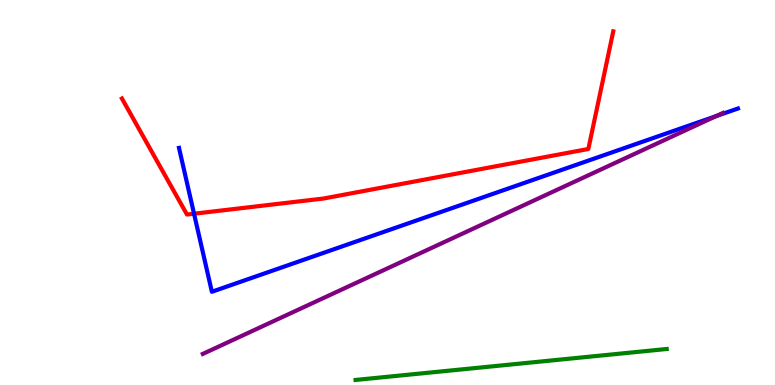[{'lines': ['blue', 'red'], 'intersections': [{'x': 2.5, 'y': 4.45}]}, {'lines': ['green', 'red'], 'intersections': []}, {'lines': ['purple', 'red'], 'intersections': []}, {'lines': ['blue', 'green'], 'intersections': []}, {'lines': ['blue', 'purple'], 'intersections': [{'x': 9.24, 'y': 6.98}]}, {'lines': ['green', 'purple'], 'intersections': []}]